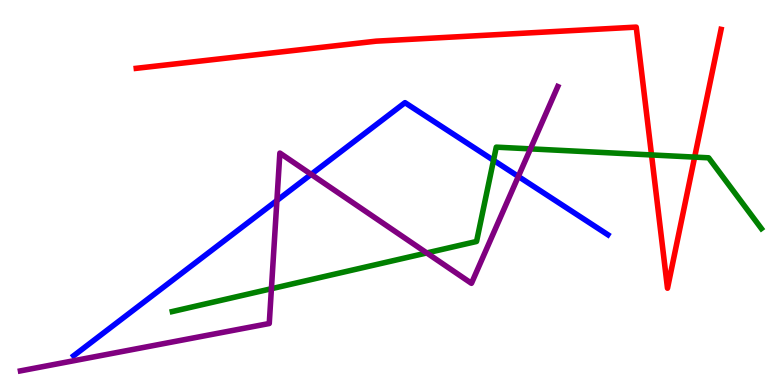[{'lines': ['blue', 'red'], 'intersections': []}, {'lines': ['green', 'red'], 'intersections': [{'x': 8.41, 'y': 5.98}, {'x': 8.96, 'y': 5.92}]}, {'lines': ['purple', 'red'], 'intersections': []}, {'lines': ['blue', 'green'], 'intersections': [{'x': 6.37, 'y': 5.84}]}, {'lines': ['blue', 'purple'], 'intersections': [{'x': 3.57, 'y': 4.79}, {'x': 4.01, 'y': 5.47}, {'x': 6.69, 'y': 5.42}]}, {'lines': ['green', 'purple'], 'intersections': [{'x': 3.5, 'y': 2.5}, {'x': 5.51, 'y': 3.43}, {'x': 6.84, 'y': 6.13}]}]